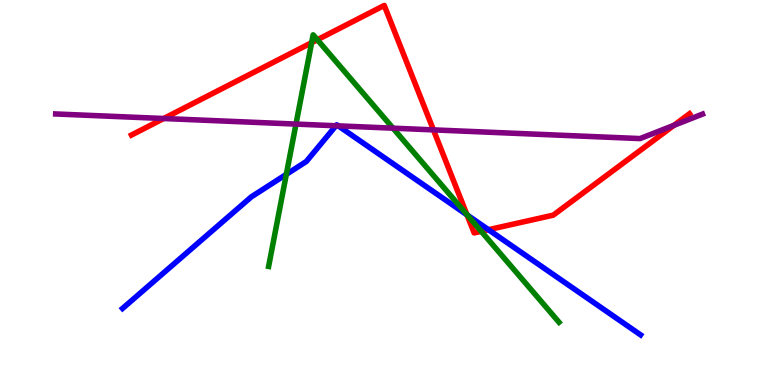[{'lines': ['blue', 'red'], 'intersections': [{'x': 6.03, 'y': 4.42}, {'x': 6.3, 'y': 4.03}]}, {'lines': ['green', 'red'], 'intersections': [{'x': 4.02, 'y': 8.89}, {'x': 4.09, 'y': 8.97}, {'x': 6.02, 'y': 4.43}, {'x': 6.21, 'y': 3.99}]}, {'lines': ['purple', 'red'], 'intersections': [{'x': 2.11, 'y': 6.92}, {'x': 5.59, 'y': 6.63}, {'x': 8.7, 'y': 6.75}]}, {'lines': ['blue', 'green'], 'intersections': [{'x': 3.69, 'y': 5.47}, {'x': 6.03, 'y': 4.41}]}, {'lines': ['blue', 'purple'], 'intersections': [{'x': 4.33, 'y': 6.73}, {'x': 4.36, 'y': 6.73}]}, {'lines': ['green', 'purple'], 'intersections': [{'x': 3.82, 'y': 6.78}, {'x': 5.07, 'y': 6.67}]}]